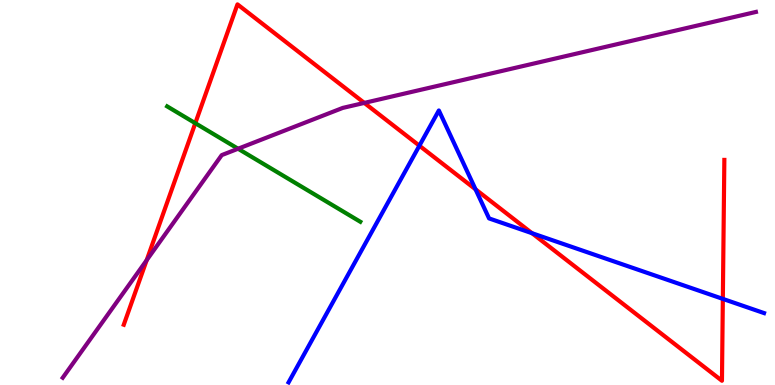[{'lines': ['blue', 'red'], 'intersections': [{'x': 5.41, 'y': 6.22}, {'x': 6.14, 'y': 5.08}, {'x': 6.86, 'y': 3.94}, {'x': 9.33, 'y': 2.24}]}, {'lines': ['green', 'red'], 'intersections': [{'x': 2.52, 'y': 6.8}]}, {'lines': ['purple', 'red'], 'intersections': [{'x': 1.89, 'y': 3.24}, {'x': 4.7, 'y': 7.33}]}, {'lines': ['blue', 'green'], 'intersections': []}, {'lines': ['blue', 'purple'], 'intersections': []}, {'lines': ['green', 'purple'], 'intersections': [{'x': 3.07, 'y': 6.14}]}]